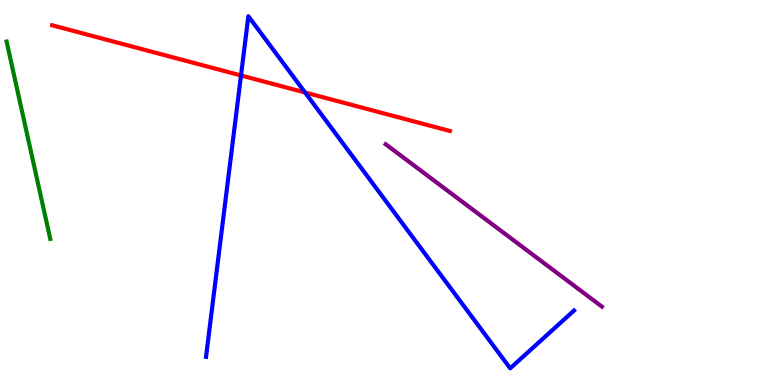[{'lines': ['blue', 'red'], 'intersections': [{'x': 3.11, 'y': 8.04}, {'x': 3.94, 'y': 7.6}]}, {'lines': ['green', 'red'], 'intersections': []}, {'lines': ['purple', 'red'], 'intersections': []}, {'lines': ['blue', 'green'], 'intersections': []}, {'lines': ['blue', 'purple'], 'intersections': []}, {'lines': ['green', 'purple'], 'intersections': []}]